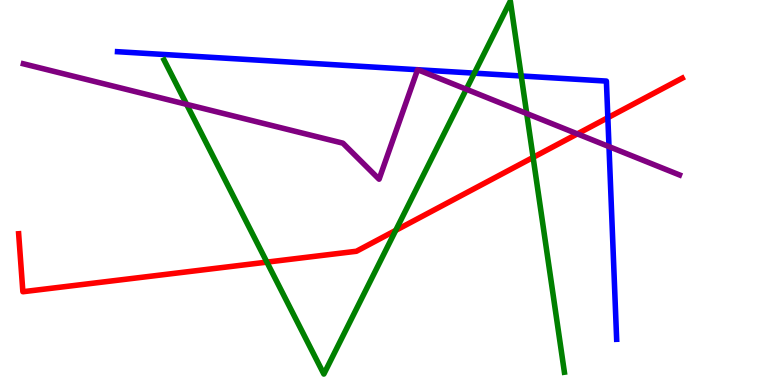[{'lines': ['blue', 'red'], 'intersections': [{'x': 7.84, 'y': 6.94}]}, {'lines': ['green', 'red'], 'intersections': [{'x': 3.44, 'y': 3.19}, {'x': 5.11, 'y': 4.02}, {'x': 6.88, 'y': 5.91}]}, {'lines': ['purple', 'red'], 'intersections': [{'x': 7.45, 'y': 6.52}]}, {'lines': ['blue', 'green'], 'intersections': [{'x': 6.12, 'y': 8.1}, {'x': 6.73, 'y': 8.03}]}, {'lines': ['blue', 'purple'], 'intersections': [{'x': 5.39, 'y': 8.19}, {'x': 5.39, 'y': 8.19}, {'x': 7.86, 'y': 6.19}]}, {'lines': ['green', 'purple'], 'intersections': [{'x': 2.41, 'y': 7.29}, {'x': 6.02, 'y': 7.68}, {'x': 6.8, 'y': 7.05}]}]